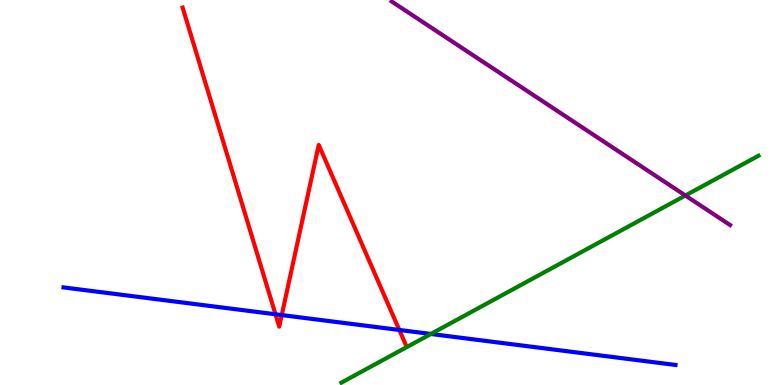[{'lines': ['blue', 'red'], 'intersections': [{'x': 3.55, 'y': 1.84}, {'x': 3.64, 'y': 1.82}, {'x': 5.15, 'y': 1.43}]}, {'lines': ['green', 'red'], 'intersections': []}, {'lines': ['purple', 'red'], 'intersections': []}, {'lines': ['blue', 'green'], 'intersections': [{'x': 5.56, 'y': 1.33}]}, {'lines': ['blue', 'purple'], 'intersections': []}, {'lines': ['green', 'purple'], 'intersections': [{'x': 8.84, 'y': 4.92}]}]